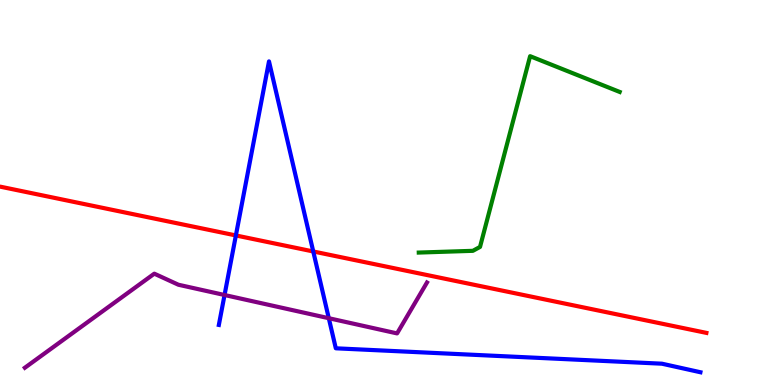[{'lines': ['blue', 'red'], 'intersections': [{'x': 3.04, 'y': 3.88}, {'x': 4.04, 'y': 3.47}]}, {'lines': ['green', 'red'], 'intersections': []}, {'lines': ['purple', 'red'], 'intersections': []}, {'lines': ['blue', 'green'], 'intersections': []}, {'lines': ['blue', 'purple'], 'intersections': [{'x': 2.9, 'y': 2.34}, {'x': 4.24, 'y': 1.73}]}, {'lines': ['green', 'purple'], 'intersections': []}]